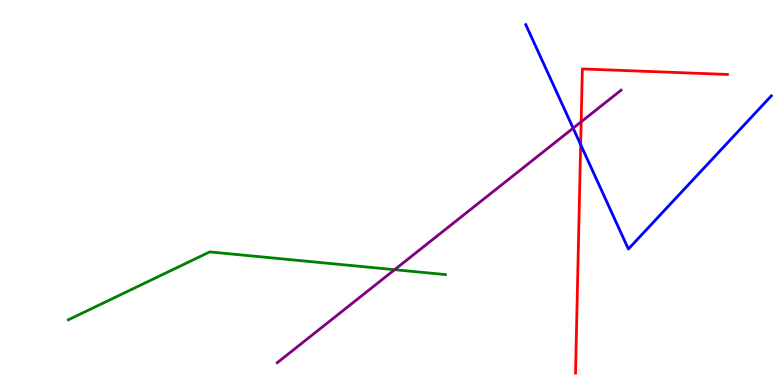[{'lines': ['blue', 'red'], 'intersections': [{'x': 7.49, 'y': 6.24}]}, {'lines': ['green', 'red'], 'intersections': []}, {'lines': ['purple', 'red'], 'intersections': [{'x': 7.5, 'y': 6.84}]}, {'lines': ['blue', 'green'], 'intersections': []}, {'lines': ['blue', 'purple'], 'intersections': [{'x': 7.4, 'y': 6.67}]}, {'lines': ['green', 'purple'], 'intersections': [{'x': 5.09, 'y': 2.99}]}]